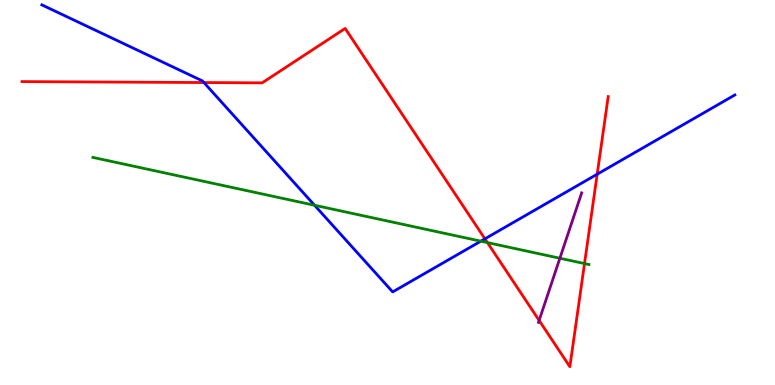[{'lines': ['blue', 'red'], 'intersections': [{'x': 2.63, 'y': 7.86}, {'x': 6.26, 'y': 3.8}, {'x': 7.71, 'y': 5.48}]}, {'lines': ['green', 'red'], 'intersections': [{'x': 6.29, 'y': 3.7}, {'x': 7.54, 'y': 3.15}]}, {'lines': ['purple', 'red'], 'intersections': [{'x': 6.96, 'y': 1.68}]}, {'lines': ['blue', 'green'], 'intersections': [{'x': 4.06, 'y': 4.67}, {'x': 6.2, 'y': 3.74}]}, {'lines': ['blue', 'purple'], 'intersections': []}, {'lines': ['green', 'purple'], 'intersections': [{'x': 7.22, 'y': 3.29}]}]